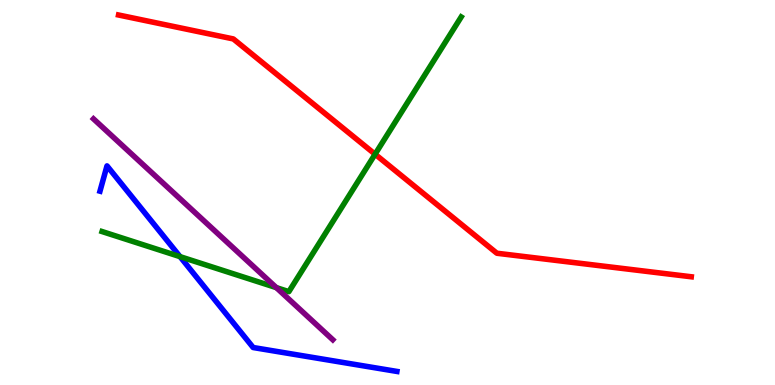[{'lines': ['blue', 'red'], 'intersections': []}, {'lines': ['green', 'red'], 'intersections': [{'x': 4.84, 'y': 5.99}]}, {'lines': ['purple', 'red'], 'intersections': []}, {'lines': ['blue', 'green'], 'intersections': [{'x': 2.32, 'y': 3.33}]}, {'lines': ['blue', 'purple'], 'intersections': []}, {'lines': ['green', 'purple'], 'intersections': [{'x': 3.57, 'y': 2.53}]}]